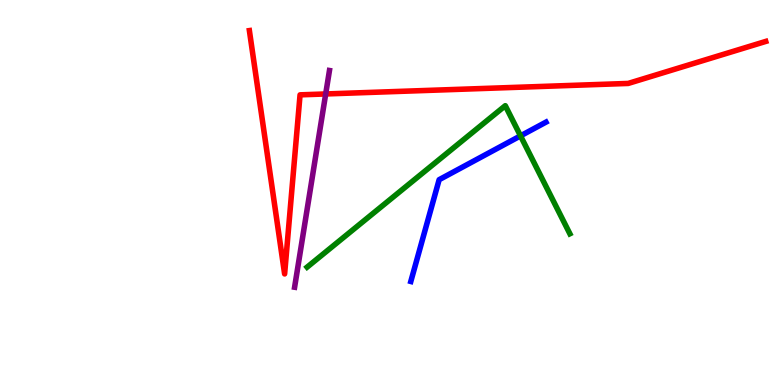[{'lines': ['blue', 'red'], 'intersections': []}, {'lines': ['green', 'red'], 'intersections': []}, {'lines': ['purple', 'red'], 'intersections': [{'x': 4.2, 'y': 7.56}]}, {'lines': ['blue', 'green'], 'intersections': [{'x': 6.72, 'y': 6.47}]}, {'lines': ['blue', 'purple'], 'intersections': []}, {'lines': ['green', 'purple'], 'intersections': []}]